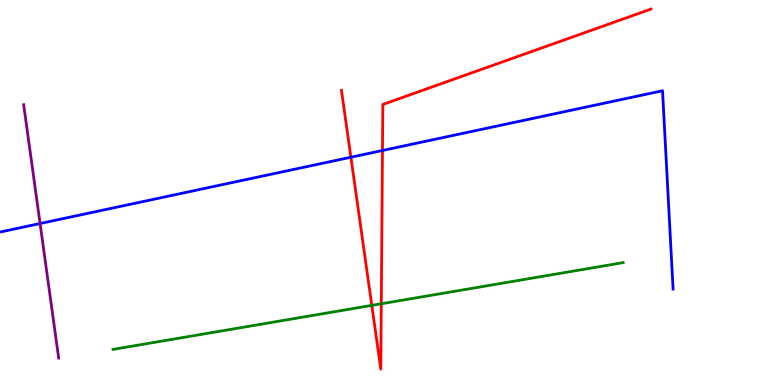[{'lines': ['blue', 'red'], 'intersections': [{'x': 4.53, 'y': 5.92}, {'x': 4.94, 'y': 6.09}]}, {'lines': ['green', 'red'], 'intersections': [{'x': 4.8, 'y': 2.07}, {'x': 4.92, 'y': 2.11}]}, {'lines': ['purple', 'red'], 'intersections': []}, {'lines': ['blue', 'green'], 'intersections': []}, {'lines': ['blue', 'purple'], 'intersections': [{'x': 0.517, 'y': 4.19}]}, {'lines': ['green', 'purple'], 'intersections': []}]